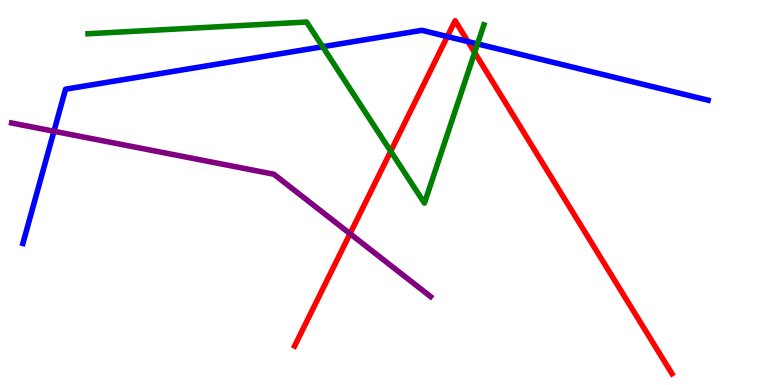[{'lines': ['blue', 'red'], 'intersections': [{'x': 5.77, 'y': 9.05}, {'x': 6.04, 'y': 8.92}]}, {'lines': ['green', 'red'], 'intersections': [{'x': 5.04, 'y': 6.07}, {'x': 6.12, 'y': 8.64}]}, {'lines': ['purple', 'red'], 'intersections': [{'x': 4.52, 'y': 3.93}]}, {'lines': ['blue', 'green'], 'intersections': [{'x': 4.16, 'y': 8.79}, {'x': 6.16, 'y': 8.86}]}, {'lines': ['blue', 'purple'], 'intersections': [{'x': 0.696, 'y': 6.59}]}, {'lines': ['green', 'purple'], 'intersections': []}]